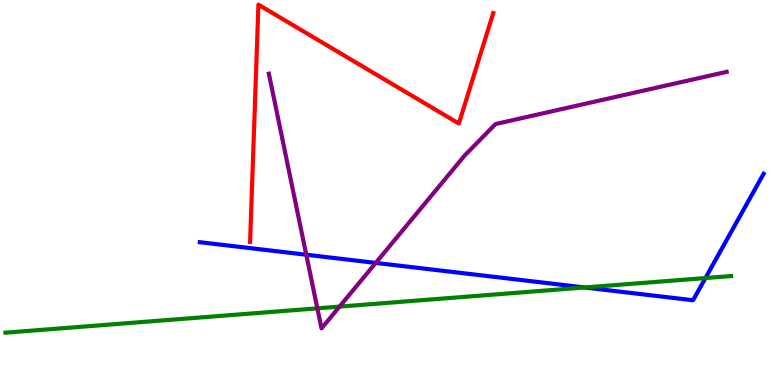[{'lines': ['blue', 'red'], 'intersections': []}, {'lines': ['green', 'red'], 'intersections': []}, {'lines': ['purple', 'red'], 'intersections': []}, {'lines': ['blue', 'green'], 'intersections': [{'x': 7.54, 'y': 2.53}, {'x': 9.1, 'y': 2.78}]}, {'lines': ['blue', 'purple'], 'intersections': [{'x': 3.95, 'y': 3.38}, {'x': 4.85, 'y': 3.17}]}, {'lines': ['green', 'purple'], 'intersections': [{'x': 4.09, 'y': 1.99}, {'x': 4.38, 'y': 2.04}]}]